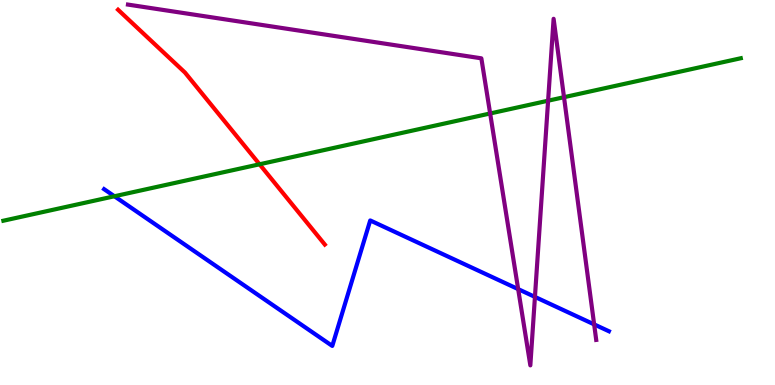[{'lines': ['blue', 'red'], 'intersections': []}, {'lines': ['green', 'red'], 'intersections': [{'x': 3.35, 'y': 5.73}]}, {'lines': ['purple', 'red'], 'intersections': []}, {'lines': ['blue', 'green'], 'intersections': [{'x': 1.48, 'y': 4.9}]}, {'lines': ['blue', 'purple'], 'intersections': [{'x': 6.69, 'y': 2.49}, {'x': 6.9, 'y': 2.29}, {'x': 7.67, 'y': 1.57}]}, {'lines': ['green', 'purple'], 'intersections': [{'x': 6.32, 'y': 7.05}, {'x': 7.07, 'y': 7.38}, {'x': 7.28, 'y': 7.48}]}]